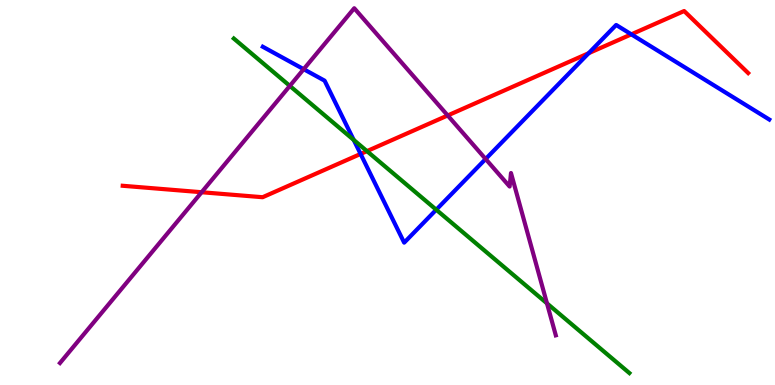[{'lines': ['blue', 'red'], 'intersections': [{'x': 4.65, 'y': 6.0}, {'x': 7.6, 'y': 8.62}, {'x': 8.15, 'y': 9.11}]}, {'lines': ['green', 'red'], 'intersections': [{'x': 4.73, 'y': 6.07}]}, {'lines': ['purple', 'red'], 'intersections': [{'x': 2.6, 'y': 5.01}, {'x': 5.78, 'y': 7.0}]}, {'lines': ['blue', 'green'], 'intersections': [{'x': 4.56, 'y': 6.37}, {'x': 5.63, 'y': 4.55}]}, {'lines': ['blue', 'purple'], 'intersections': [{'x': 3.92, 'y': 8.2}, {'x': 6.27, 'y': 5.87}]}, {'lines': ['green', 'purple'], 'intersections': [{'x': 3.74, 'y': 7.77}, {'x': 7.06, 'y': 2.12}]}]